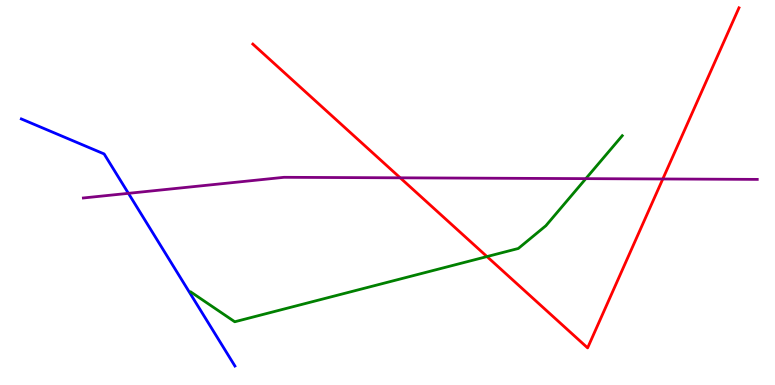[{'lines': ['blue', 'red'], 'intersections': []}, {'lines': ['green', 'red'], 'intersections': [{'x': 6.28, 'y': 3.34}]}, {'lines': ['purple', 'red'], 'intersections': [{'x': 5.16, 'y': 5.38}, {'x': 8.55, 'y': 5.35}]}, {'lines': ['blue', 'green'], 'intersections': []}, {'lines': ['blue', 'purple'], 'intersections': [{'x': 1.66, 'y': 4.98}]}, {'lines': ['green', 'purple'], 'intersections': [{'x': 7.56, 'y': 5.36}]}]